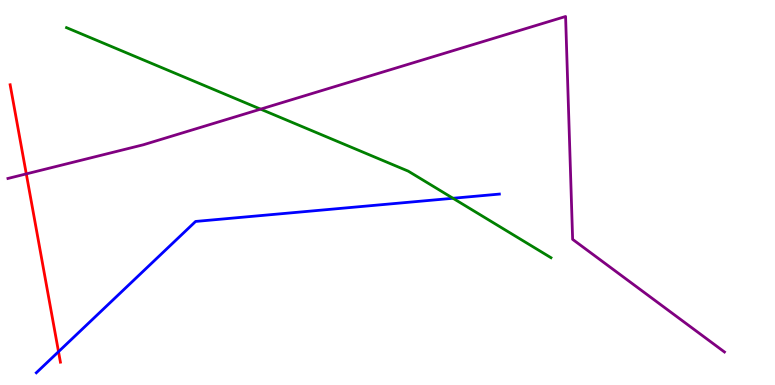[{'lines': ['blue', 'red'], 'intersections': [{'x': 0.755, 'y': 0.865}]}, {'lines': ['green', 'red'], 'intersections': []}, {'lines': ['purple', 'red'], 'intersections': [{'x': 0.339, 'y': 5.48}]}, {'lines': ['blue', 'green'], 'intersections': [{'x': 5.84, 'y': 4.85}]}, {'lines': ['blue', 'purple'], 'intersections': []}, {'lines': ['green', 'purple'], 'intersections': [{'x': 3.36, 'y': 7.17}]}]